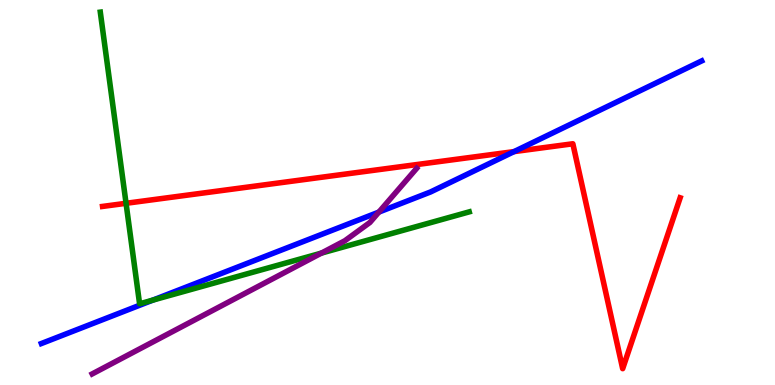[{'lines': ['blue', 'red'], 'intersections': [{'x': 6.63, 'y': 6.06}]}, {'lines': ['green', 'red'], 'intersections': [{'x': 1.63, 'y': 4.72}]}, {'lines': ['purple', 'red'], 'intersections': []}, {'lines': ['blue', 'green'], 'intersections': [{'x': 1.97, 'y': 2.2}]}, {'lines': ['blue', 'purple'], 'intersections': [{'x': 4.89, 'y': 4.49}]}, {'lines': ['green', 'purple'], 'intersections': [{'x': 4.15, 'y': 3.43}]}]